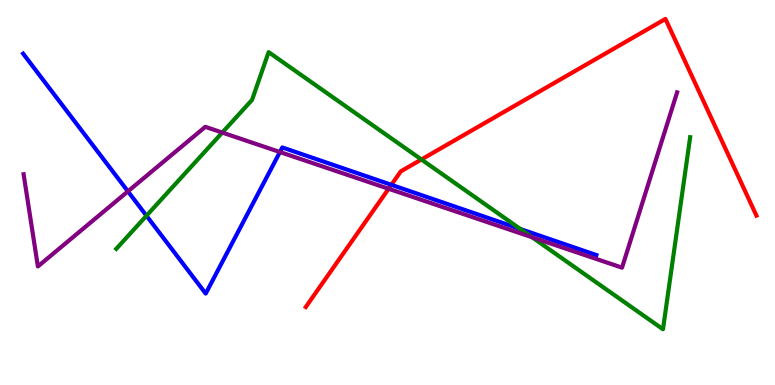[{'lines': ['blue', 'red'], 'intersections': [{'x': 5.05, 'y': 5.2}]}, {'lines': ['green', 'red'], 'intersections': [{'x': 5.44, 'y': 5.86}]}, {'lines': ['purple', 'red'], 'intersections': [{'x': 5.01, 'y': 5.1}]}, {'lines': ['blue', 'green'], 'intersections': [{'x': 1.89, 'y': 4.4}, {'x': 6.71, 'y': 4.05}]}, {'lines': ['blue', 'purple'], 'intersections': [{'x': 1.65, 'y': 5.03}, {'x': 3.61, 'y': 6.05}]}, {'lines': ['green', 'purple'], 'intersections': [{'x': 2.87, 'y': 6.56}, {'x': 6.87, 'y': 3.84}]}]